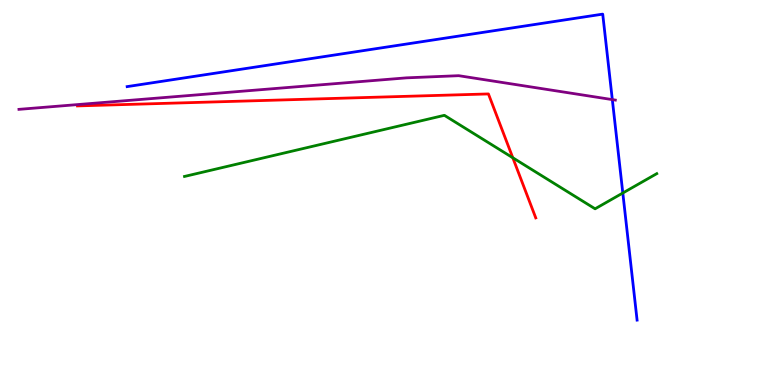[{'lines': ['blue', 'red'], 'intersections': []}, {'lines': ['green', 'red'], 'intersections': [{'x': 6.62, 'y': 5.9}]}, {'lines': ['purple', 'red'], 'intersections': []}, {'lines': ['blue', 'green'], 'intersections': [{'x': 8.04, 'y': 4.99}]}, {'lines': ['blue', 'purple'], 'intersections': [{'x': 7.9, 'y': 7.41}]}, {'lines': ['green', 'purple'], 'intersections': []}]